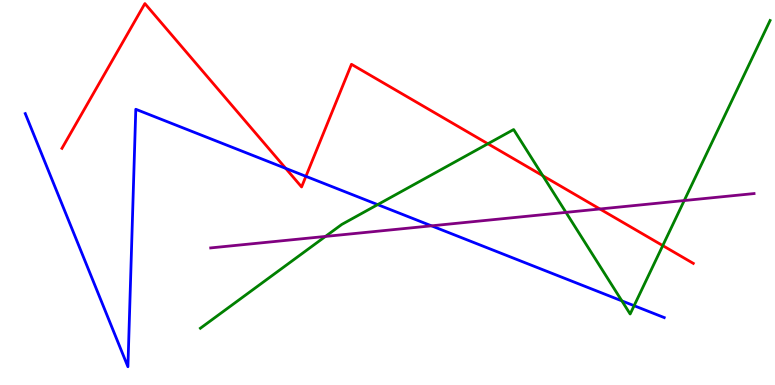[{'lines': ['blue', 'red'], 'intersections': [{'x': 3.69, 'y': 5.63}, {'x': 3.95, 'y': 5.42}]}, {'lines': ['green', 'red'], 'intersections': [{'x': 6.3, 'y': 6.27}, {'x': 7.0, 'y': 5.44}, {'x': 8.55, 'y': 3.62}]}, {'lines': ['purple', 'red'], 'intersections': [{'x': 7.74, 'y': 4.57}]}, {'lines': ['blue', 'green'], 'intersections': [{'x': 4.87, 'y': 4.69}, {'x': 8.02, 'y': 2.19}, {'x': 8.18, 'y': 2.06}]}, {'lines': ['blue', 'purple'], 'intersections': [{'x': 5.57, 'y': 4.13}]}, {'lines': ['green', 'purple'], 'intersections': [{'x': 4.2, 'y': 3.86}, {'x': 7.3, 'y': 4.48}, {'x': 8.83, 'y': 4.79}]}]